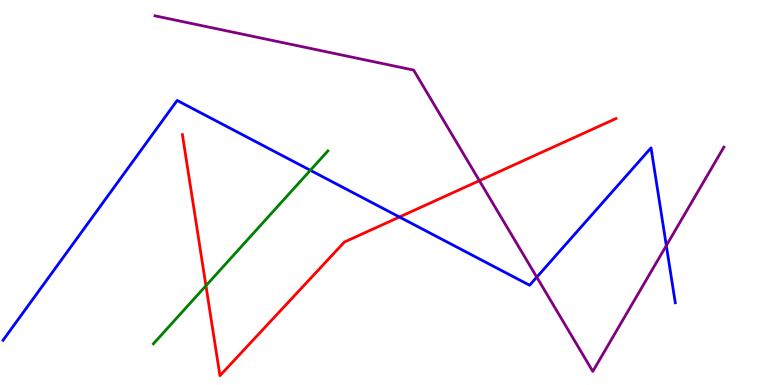[{'lines': ['blue', 'red'], 'intersections': [{'x': 5.15, 'y': 4.36}]}, {'lines': ['green', 'red'], 'intersections': [{'x': 2.66, 'y': 2.58}]}, {'lines': ['purple', 'red'], 'intersections': [{'x': 6.19, 'y': 5.31}]}, {'lines': ['blue', 'green'], 'intersections': [{'x': 4.0, 'y': 5.58}]}, {'lines': ['blue', 'purple'], 'intersections': [{'x': 6.93, 'y': 2.8}, {'x': 8.6, 'y': 3.62}]}, {'lines': ['green', 'purple'], 'intersections': []}]